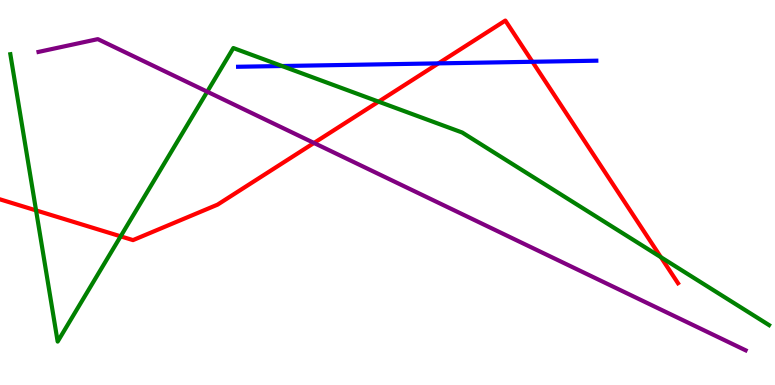[{'lines': ['blue', 'red'], 'intersections': [{'x': 5.66, 'y': 8.35}, {'x': 6.87, 'y': 8.4}]}, {'lines': ['green', 'red'], 'intersections': [{'x': 0.465, 'y': 4.54}, {'x': 1.56, 'y': 3.86}, {'x': 4.88, 'y': 7.36}, {'x': 8.53, 'y': 3.32}]}, {'lines': ['purple', 'red'], 'intersections': [{'x': 4.05, 'y': 6.29}]}, {'lines': ['blue', 'green'], 'intersections': [{'x': 3.64, 'y': 8.29}]}, {'lines': ['blue', 'purple'], 'intersections': []}, {'lines': ['green', 'purple'], 'intersections': [{'x': 2.67, 'y': 7.62}]}]